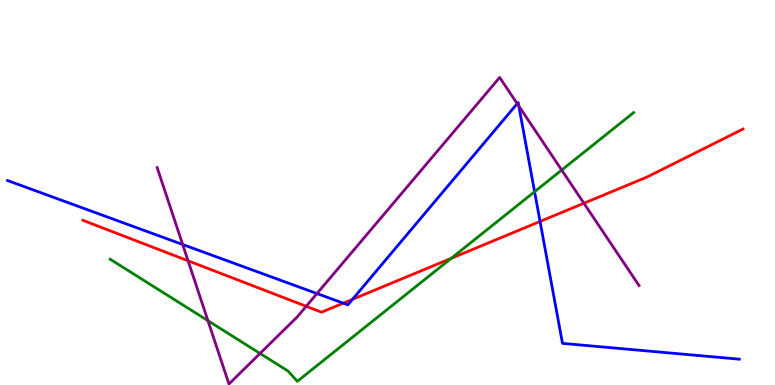[{'lines': ['blue', 'red'], 'intersections': [{'x': 4.43, 'y': 2.13}, {'x': 4.55, 'y': 2.23}, {'x': 6.97, 'y': 4.25}]}, {'lines': ['green', 'red'], 'intersections': [{'x': 5.82, 'y': 3.29}]}, {'lines': ['purple', 'red'], 'intersections': [{'x': 2.43, 'y': 3.23}, {'x': 3.95, 'y': 2.04}, {'x': 7.53, 'y': 4.72}]}, {'lines': ['blue', 'green'], 'intersections': [{'x': 6.9, 'y': 5.02}]}, {'lines': ['blue', 'purple'], 'intersections': [{'x': 2.36, 'y': 3.65}, {'x': 4.09, 'y': 2.38}, {'x': 6.67, 'y': 7.31}, {'x': 6.69, 'y': 7.25}]}, {'lines': ['green', 'purple'], 'intersections': [{'x': 2.68, 'y': 1.67}, {'x': 3.36, 'y': 0.819}, {'x': 7.25, 'y': 5.58}]}]